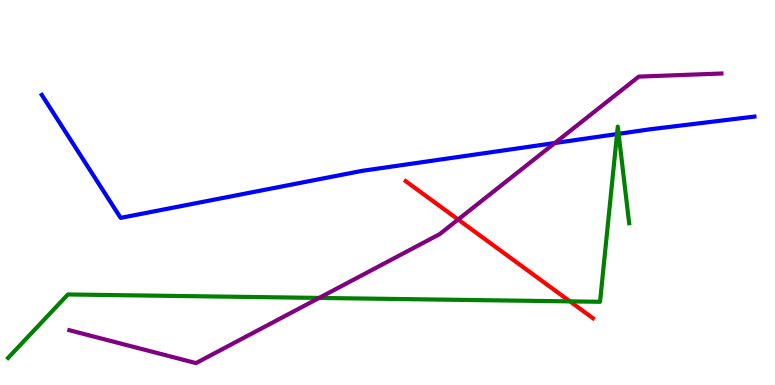[{'lines': ['blue', 'red'], 'intersections': []}, {'lines': ['green', 'red'], 'intersections': [{'x': 7.35, 'y': 2.17}]}, {'lines': ['purple', 'red'], 'intersections': [{'x': 5.91, 'y': 4.3}]}, {'lines': ['blue', 'green'], 'intersections': [{'x': 7.96, 'y': 6.52}, {'x': 7.98, 'y': 6.52}]}, {'lines': ['blue', 'purple'], 'intersections': [{'x': 7.16, 'y': 6.28}]}, {'lines': ['green', 'purple'], 'intersections': [{'x': 4.12, 'y': 2.26}]}]